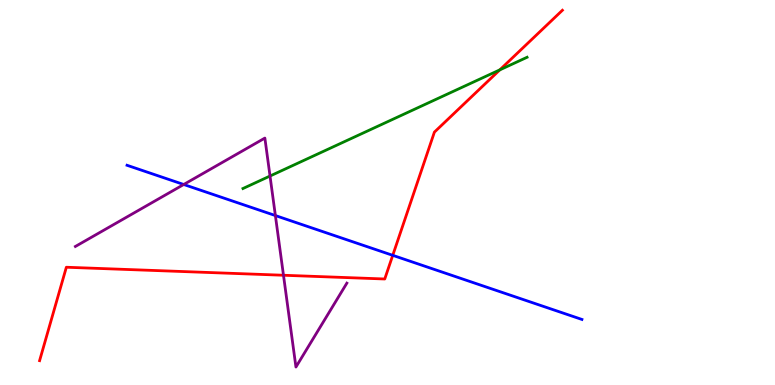[{'lines': ['blue', 'red'], 'intersections': [{'x': 5.07, 'y': 3.37}]}, {'lines': ['green', 'red'], 'intersections': [{'x': 6.45, 'y': 8.19}]}, {'lines': ['purple', 'red'], 'intersections': [{'x': 3.66, 'y': 2.85}]}, {'lines': ['blue', 'green'], 'intersections': []}, {'lines': ['blue', 'purple'], 'intersections': [{'x': 2.37, 'y': 5.21}, {'x': 3.55, 'y': 4.4}]}, {'lines': ['green', 'purple'], 'intersections': [{'x': 3.48, 'y': 5.43}]}]